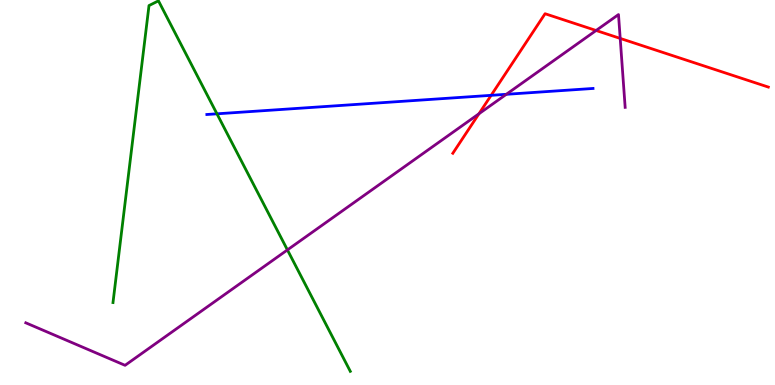[{'lines': ['blue', 'red'], 'intersections': [{'x': 6.34, 'y': 7.52}]}, {'lines': ['green', 'red'], 'intersections': []}, {'lines': ['purple', 'red'], 'intersections': [{'x': 6.18, 'y': 7.05}, {'x': 7.69, 'y': 9.21}, {'x': 8.0, 'y': 9.0}]}, {'lines': ['blue', 'green'], 'intersections': [{'x': 2.8, 'y': 7.04}]}, {'lines': ['blue', 'purple'], 'intersections': [{'x': 6.53, 'y': 7.55}]}, {'lines': ['green', 'purple'], 'intersections': [{'x': 3.71, 'y': 3.51}]}]